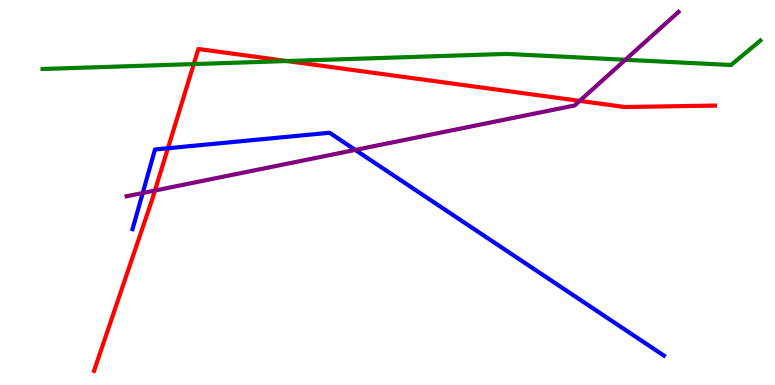[{'lines': ['blue', 'red'], 'intersections': [{'x': 2.17, 'y': 6.15}]}, {'lines': ['green', 'red'], 'intersections': [{'x': 2.5, 'y': 8.34}, {'x': 3.7, 'y': 8.41}]}, {'lines': ['purple', 'red'], 'intersections': [{'x': 2.0, 'y': 5.05}, {'x': 7.48, 'y': 7.38}]}, {'lines': ['blue', 'green'], 'intersections': []}, {'lines': ['blue', 'purple'], 'intersections': [{'x': 1.84, 'y': 4.99}, {'x': 4.58, 'y': 6.11}]}, {'lines': ['green', 'purple'], 'intersections': [{'x': 8.07, 'y': 8.45}]}]